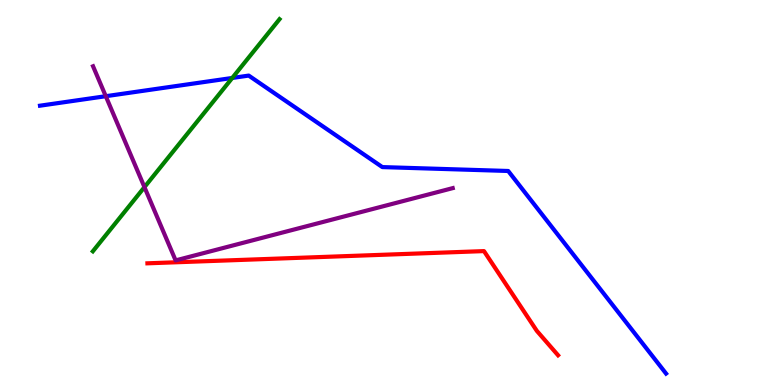[{'lines': ['blue', 'red'], 'intersections': []}, {'lines': ['green', 'red'], 'intersections': []}, {'lines': ['purple', 'red'], 'intersections': []}, {'lines': ['blue', 'green'], 'intersections': [{'x': 3.0, 'y': 7.98}]}, {'lines': ['blue', 'purple'], 'intersections': [{'x': 1.36, 'y': 7.5}]}, {'lines': ['green', 'purple'], 'intersections': [{'x': 1.86, 'y': 5.14}]}]